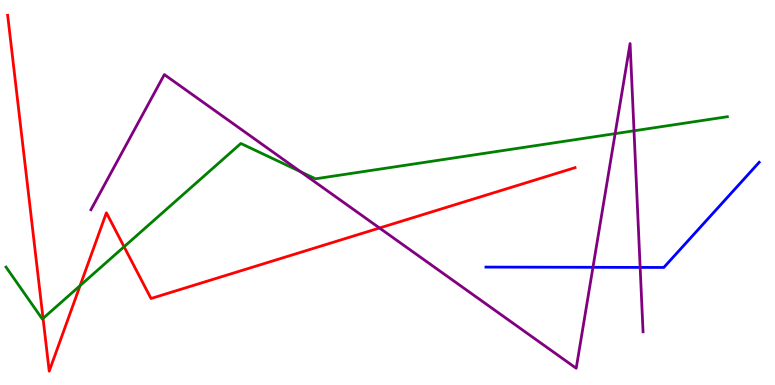[{'lines': ['blue', 'red'], 'intersections': []}, {'lines': ['green', 'red'], 'intersections': [{'x': 0.556, 'y': 1.73}, {'x': 1.03, 'y': 2.58}, {'x': 1.6, 'y': 3.59}]}, {'lines': ['purple', 'red'], 'intersections': [{'x': 4.9, 'y': 4.08}]}, {'lines': ['blue', 'green'], 'intersections': []}, {'lines': ['blue', 'purple'], 'intersections': [{'x': 7.65, 'y': 3.06}, {'x': 8.26, 'y': 3.05}]}, {'lines': ['green', 'purple'], 'intersections': [{'x': 3.88, 'y': 5.54}, {'x': 7.94, 'y': 6.53}, {'x': 8.18, 'y': 6.6}]}]